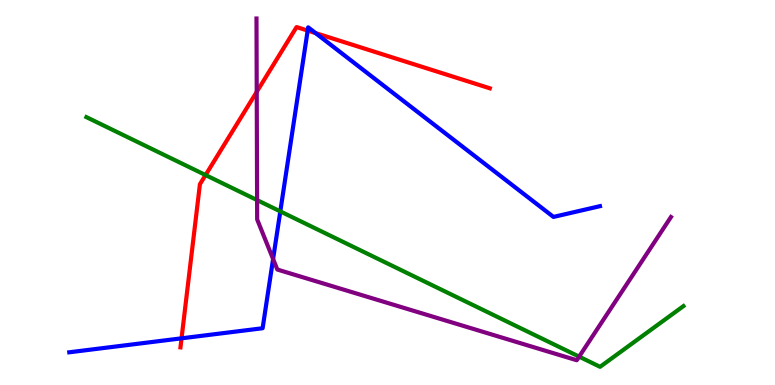[{'lines': ['blue', 'red'], 'intersections': [{'x': 2.34, 'y': 1.21}, {'x': 3.97, 'y': 9.21}, {'x': 4.07, 'y': 9.14}]}, {'lines': ['green', 'red'], 'intersections': [{'x': 2.65, 'y': 5.45}]}, {'lines': ['purple', 'red'], 'intersections': [{'x': 3.31, 'y': 7.61}]}, {'lines': ['blue', 'green'], 'intersections': [{'x': 3.62, 'y': 4.51}]}, {'lines': ['blue', 'purple'], 'intersections': [{'x': 3.52, 'y': 3.27}]}, {'lines': ['green', 'purple'], 'intersections': [{'x': 3.32, 'y': 4.8}, {'x': 7.47, 'y': 0.737}]}]